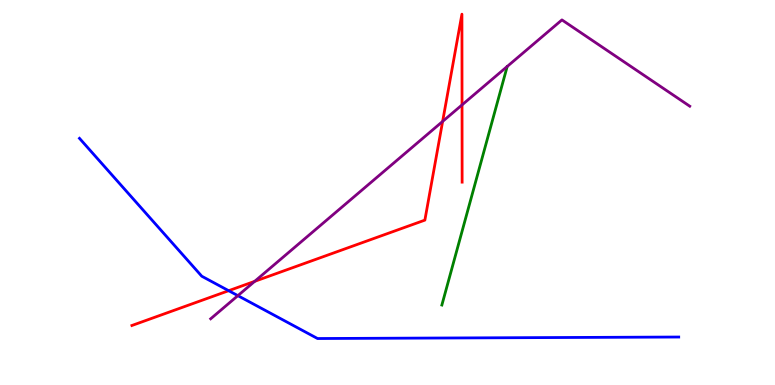[{'lines': ['blue', 'red'], 'intersections': [{'x': 2.95, 'y': 2.45}]}, {'lines': ['green', 'red'], 'intersections': []}, {'lines': ['purple', 'red'], 'intersections': [{'x': 3.29, 'y': 2.69}, {'x': 5.71, 'y': 6.85}, {'x': 5.96, 'y': 7.28}]}, {'lines': ['blue', 'green'], 'intersections': []}, {'lines': ['blue', 'purple'], 'intersections': [{'x': 3.07, 'y': 2.32}]}, {'lines': ['green', 'purple'], 'intersections': []}]